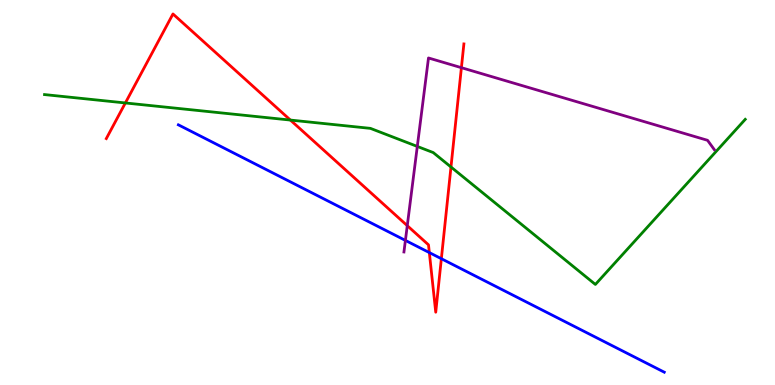[{'lines': ['blue', 'red'], 'intersections': [{'x': 5.54, 'y': 3.44}, {'x': 5.69, 'y': 3.28}]}, {'lines': ['green', 'red'], 'intersections': [{'x': 1.62, 'y': 7.33}, {'x': 3.75, 'y': 6.88}, {'x': 5.82, 'y': 5.66}]}, {'lines': ['purple', 'red'], 'intersections': [{'x': 5.26, 'y': 4.14}, {'x': 5.95, 'y': 8.24}]}, {'lines': ['blue', 'green'], 'intersections': []}, {'lines': ['blue', 'purple'], 'intersections': [{'x': 5.23, 'y': 3.76}]}, {'lines': ['green', 'purple'], 'intersections': [{'x': 5.38, 'y': 6.2}]}]